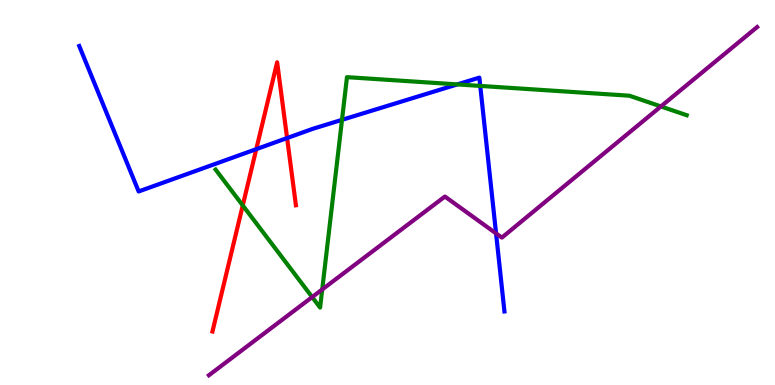[{'lines': ['blue', 'red'], 'intersections': [{'x': 3.31, 'y': 6.13}, {'x': 3.7, 'y': 6.41}]}, {'lines': ['green', 'red'], 'intersections': [{'x': 3.13, 'y': 4.66}]}, {'lines': ['purple', 'red'], 'intersections': []}, {'lines': ['blue', 'green'], 'intersections': [{'x': 4.41, 'y': 6.89}, {'x': 5.9, 'y': 7.81}, {'x': 6.2, 'y': 7.77}]}, {'lines': ['blue', 'purple'], 'intersections': [{'x': 6.4, 'y': 3.94}]}, {'lines': ['green', 'purple'], 'intersections': [{'x': 4.03, 'y': 2.28}, {'x': 4.16, 'y': 2.48}, {'x': 8.53, 'y': 7.24}]}]